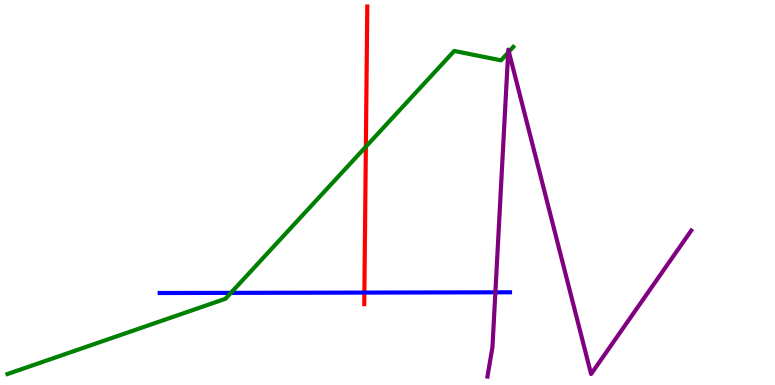[{'lines': ['blue', 'red'], 'intersections': [{'x': 4.7, 'y': 2.4}]}, {'lines': ['green', 'red'], 'intersections': [{'x': 4.72, 'y': 6.19}]}, {'lines': ['purple', 'red'], 'intersections': []}, {'lines': ['blue', 'green'], 'intersections': [{'x': 2.98, 'y': 2.39}]}, {'lines': ['blue', 'purple'], 'intersections': [{'x': 6.39, 'y': 2.41}]}, {'lines': ['green', 'purple'], 'intersections': [{'x': 6.56, 'y': 8.64}, {'x': 6.57, 'y': 8.66}]}]